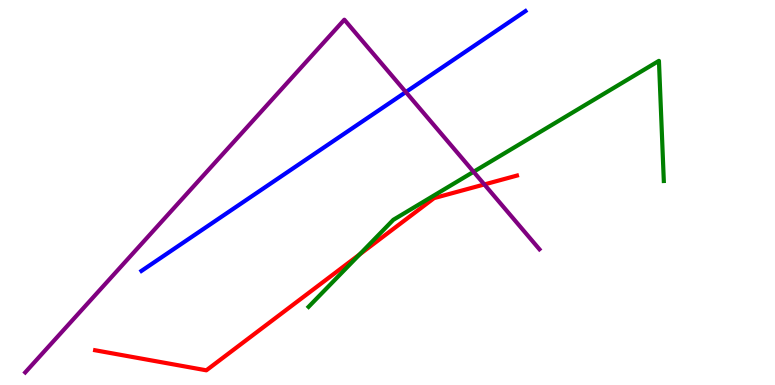[{'lines': ['blue', 'red'], 'intersections': []}, {'lines': ['green', 'red'], 'intersections': [{'x': 4.64, 'y': 3.39}]}, {'lines': ['purple', 'red'], 'intersections': [{'x': 6.25, 'y': 5.21}]}, {'lines': ['blue', 'green'], 'intersections': []}, {'lines': ['blue', 'purple'], 'intersections': [{'x': 5.24, 'y': 7.61}]}, {'lines': ['green', 'purple'], 'intersections': [{'x': 6.11, 'y': 5.54}]}]